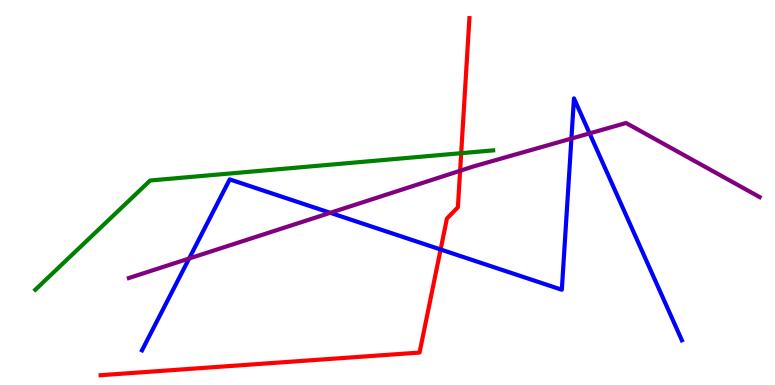[{'lines': ['blue', 'red'], 'intersections': [{'x': 5.69, 'y': 3.52}]}, {'lines': ['green', 'red'], 'intersections': [{'x': 5.95, 'y': 6.02}]}, {'lines': ['purple', 'red'], 'intersections': [{'x': 5.94, 'y': 5.56}]}, {'lines': ['blue', 'green'], 'intersections': []}, {'lines': ['blue', 'purple'], 'intersections': [{'x': 2.44, 'y': 3.29}, {'x': 4.26, 'y': 4.47}, {'x': 7.37, 'y': 6.4}, {'x': 7.61, 'y': 6.54}]}, {'lines': ['green', 'purple'], 'intersections': []}]